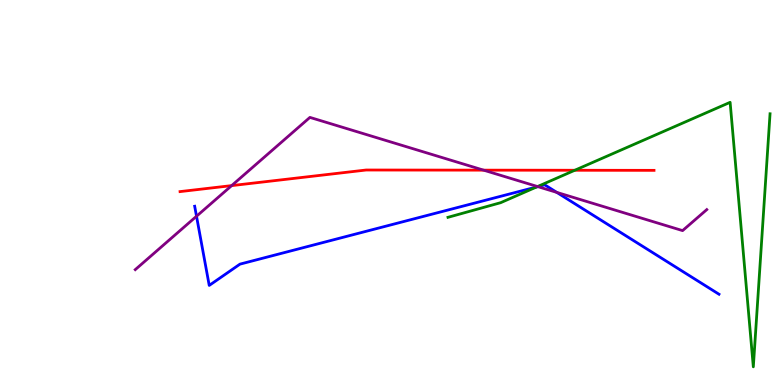[{'lines': ['blue', 'red'], 'intersections': []}, {'lines': ['green', 'red'], 'intersections': [{'x': 7.42, 'y': 5.58}]}, {'lines': ['purple', 'red'], 'intersections': [{'x': 2.99, 'y': 5.18}, {'x': 6.24, 'y': 5.58}]}, {'lines': ['blue', 'green'], 'intersections': [{'x': 6.92, 'y': 5.14}]}, {'lines': ['blue', 'purple'], 'intersections': [{'x': 2.54, 'y': 4.38}, {'x': 6.94, 'y': 5.15}, {'x': 7.18, 'y': 5.0}]}, {'lines': ['green', 'purple'], 'intersections': [{'x': 6.94, 'y': 5.15}]}]